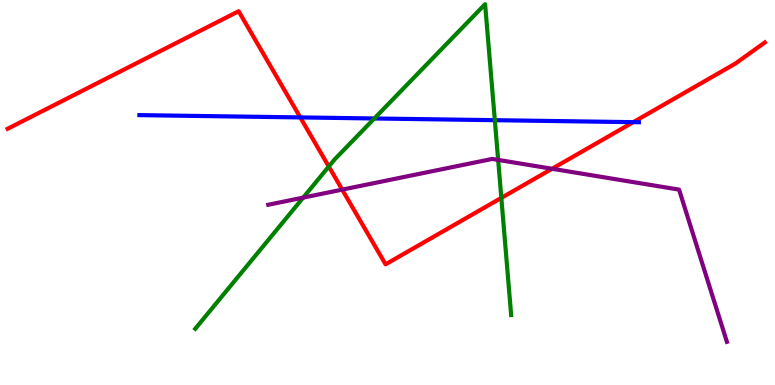[{'lines': ['blue', 'red'], 'intersections': [{'x': 3.87, 'y': 6.95}, {'x': 8.17, 'y': 6.83}]}, {'lines': ['green', 'red'], 'intersections': [{'x': 4.24, 'y': 5.67}, {'x': 6.47, 'y': 4.86}]}, {'lines': ['purple', 'red'], 'intersections': [{'x': 4.42, 'y': 5.07}, {'x': 7.12, 'y': 5.62}]}, {'lines': ['blue', 'green'], 'intersections': [{'x': 4.83, 'y': 6.92}, {'x': 6.38, 'y': 6.88}]}, {'lines': ['blue', 'purple'], 'intersections': []}, {'lines': ['green', 'purple'], 'intersections': [{'x': 3.91, 'y': 4.87}, {'x': 6.43, 'y': 5.85}]}]